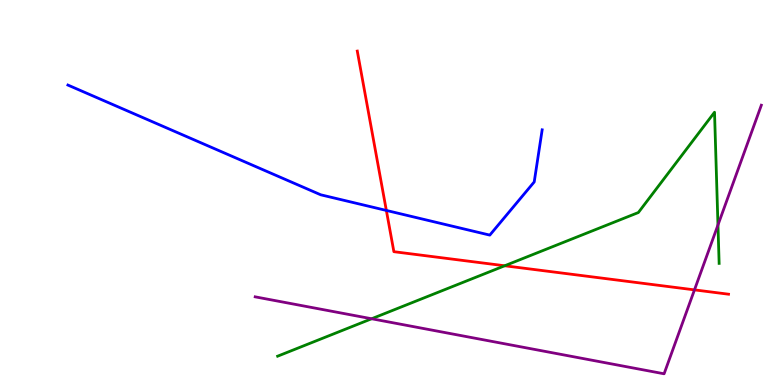[{'lines': ['blue', 'red'], 'intersections': [{'x': 4.99, 'y': 4.53}]}, {'lines': ['green', 'red'], 'intersections': [{'x': 6.51, 'y': 3.1}]}, {'lines': ['purple', 'red'], 'intersections': [{'x': 8.96, 'y': 2.47}]}, {'lines': ['blue', 'green'], 'intersections': []}, {'lines': ['blue', 'purple'], 'intersections': []}, {'lines': ['green', 'purple'], 'intersections': [{'x': 4.8, 'y': 1.72}, {'x': 9.26, 'y': 4.16}]}]